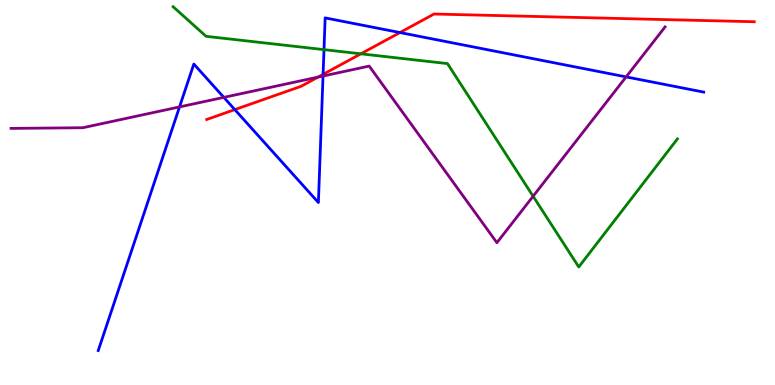[{'lines': ['blue', 'red'], 'intersections': [{'x': 3.03, 'y': 7.15}, {'x': 4.17, 'y': 8.07}, {'x': 5.16, 'y': 9.15}]}, {'lines': ['green', 'red'], 'intersections': [{'x': 4.66, 'y': 8.6}]}, {'lines': ['purple', 'red'], 'intersections': [{'x': 4.1, 'y': 8.0}]}, {'lines': ['blue', 'green'], 'intersections': [{'x': 4.18, 'y': 8.71}]}, {'lines': ['blue', 'purple'], 'intersections': [{'x': 2.32, 'y': 7.22}, {'x': 2.89, 'y': 7.47}, {'x': 4.17, 'y': 8.03}, {'x': 8.08, 'y': 8.0}]}, {'lines': ['green', 'purple'], 'intersections': [{'x': 6.88, 'y': 4.9}]}]